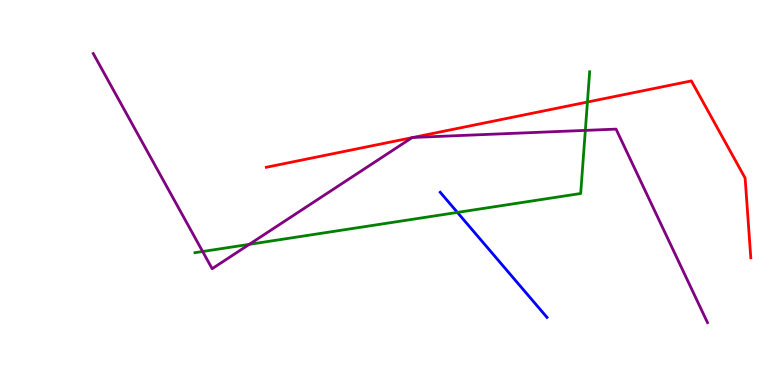[{'lines': ['blue', 'red'], 'intersections': []}, {'lines': ['green', 'red'], 'intersections': [{'x': 7.58, 'y': 7.35}]}, {'lines': ['purple', 'red'], 'intersections': [{'x': 5.32, 'y': 6.42}, {'x': 5.33, 'y': 6.43}]}, {'lines': ['blue', 'green'], 'intersections': [{'x': 5.9, 'y': 4.48}]}, {'lines': ['blue', 'purple'], 'intersections': []}, {'lines': ['green', 'purple'], 'intersections': [{'x': 2.61, 'y': 3.47}, {'x': 3.22, 'y': 3.65}, {'x': 7.55, 'y': 6.61}]}]